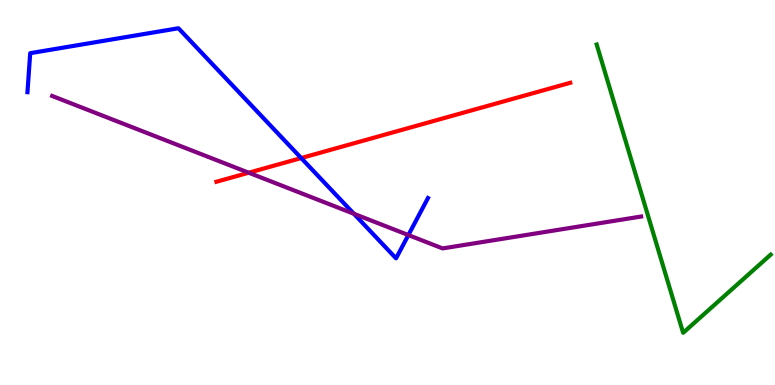[{'lines': ['blue', 'red'], 'intersections': [{'x': 3.89, 'y': 5.89}]}, {'lines': ['green', 'red'], 'intersections': []}, {'lines': ['purple', 'red'], 'intersections': [{'x': 3.21, 'y': 5.51}]}, {'lines': ['blue', 'green'], 'intersections': []}, {'lines': ['blue', 'purple'], 'intersections': [{'x': 4.57, 'y': 4.45}, {'x': 5.27, 'y': 3.89}]}, {'lines': ['green', 'purple'], 'intersections': []}]